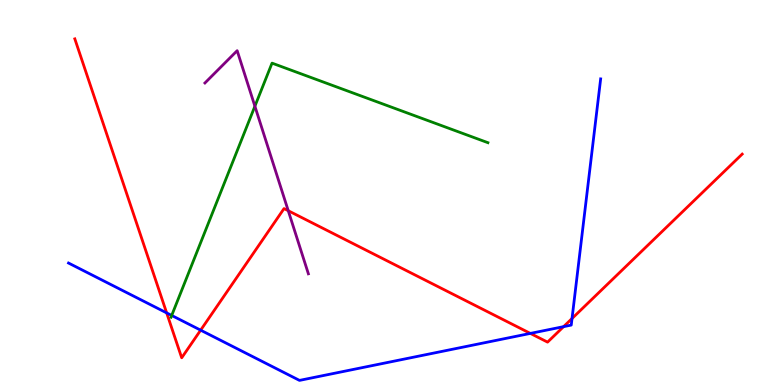[{'lines': ['blue', 'red'], 'intersections': [{'x': 2.15, 'y': 1.87}, {'x': 2.59, 'y': 1.42}, {'x': 6.84, 'y': 1.34}, {'x': 7.27, 'y': 1.52}, {'x': 7.38, 'y': 1.73}]}, {'lines': ['green', 'red'], 'intersections': []}, {'lines': ['purple', 'red'], 'intersections': [{'x': 3.72, 'y': 4.53}]}, {'lines': ['blue', 'green'], 'intersections': [{'x': 2.22, 'y': 1.81}]}, {'lines': ['blue', 'purple'], 'intersections': []}, {'lines': ['green', 'purple'], 'intersections': [{'x': 3.29, 'y': 7.24}]}]